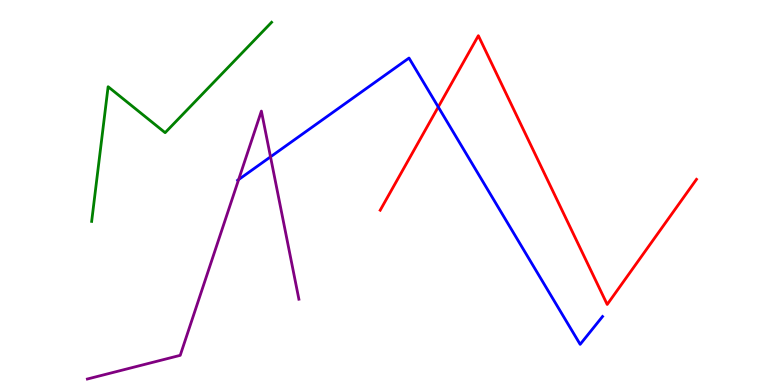[{'lines': ['blue', 'red'], 'intersections': [{'x': 5.66, 'y': 7.22}]}, {'lines': ['green', 'red'], 'intersections': []}, {'lines': ['purple', 'red'], 'intersections': []}, {'lines': ['blue', 'green'], 'intersections': []}, {'lines': ['blue', 'purple'], 'intersections': [{'x': 3.08, 'y': 5.34}, {'x': 3.49, 'y': 5.93}]}, {'lines': ['green', 'purple'], 'intersections': []}]